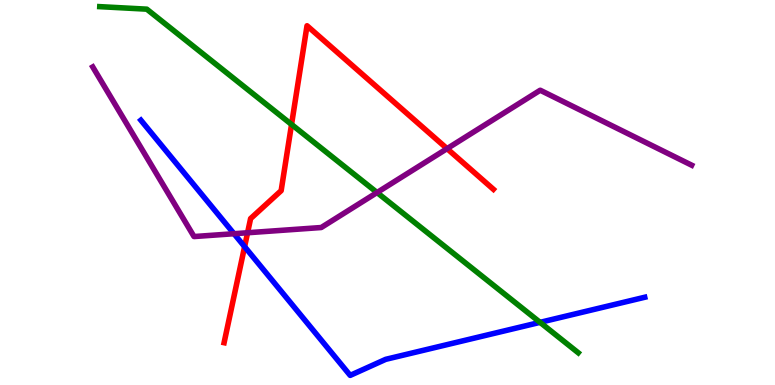[{'lines': ['blue', 'red'], 'intersections': [{'x': 3.16, 'y': 3.59}]}, {'lines': ['green', 'red'], 'intersections': [{'x': 3.76, 'y': 6.77}]}, {'lines': ['purple', 'red'], 'intersections': [{'x': 3.19, 'y': 3.95}, {'x': 5.77, 'y': 6.14}]}, {'lines': ['blue', 'green'], 'intersections': [{'x': 6.97, 'y': 1.63}]}, {'lines': ['blue', 'purple'], 'intersections': [{'x': 3.02, 'y': 3.93}]}, {'lines': ['green', 'purple'], 'intersections': [{'x': 4.87, 'y': 5.0}]}]